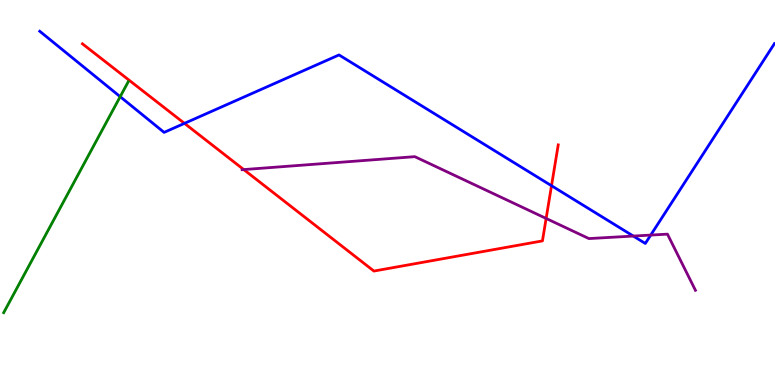[{'lines': ['blue', 'red'], 'intersections': [{'x': 2.38, 'y': 6.8}, {'x': 7.12, 'y': 5.18}]}, {'lines': ['green', 'red'], 'intersections': []}, {'lines': ['purple', 'red'], 'intersections': [{'x': 3.15, 'y': 5.6}, {'x': 7.05, 'y': 4.33}]}, {'lines': ['blue', 'green'], 'intersections': [{'x': 1.55, 'y': 7.49}]}, {'lines': ['blue', 'purple'], 'intersections': [{'x': 8.17, 'y': 3.87}, {'x': 8.4, 'y': 3.89}]}, {'lines': ['green', 'purple'], 'intersections': []}]